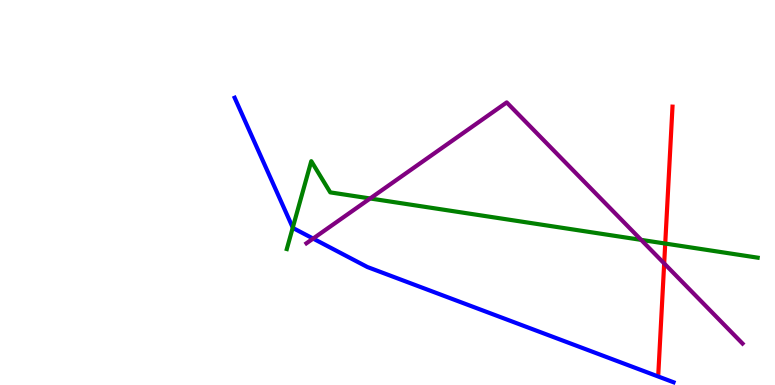[{'lines': ['blue', 'red'], 'intersections': []}, {'lines': ['green', 'red'], 'intersections': [{'x': 8.58, 'y': 3.67}]}, {'lines': ['purple', 'red'], 'intersections': [{'x': 8.57, 'y': 3.16}]}, {'lines': ['blue', 'green'], 'intersections': [{'x': 3.78, 'y': 4.09}]}, {'lines': ['blue', 'purple'], 'intersections': [{'x': 4.04, 'y': 3.8}]}, {'lines': ['green', 'purple'], 'intersections': [{'x': 4.78, 'y': 4.84}, {'x': 8.27, 'y': 3.77}]}]